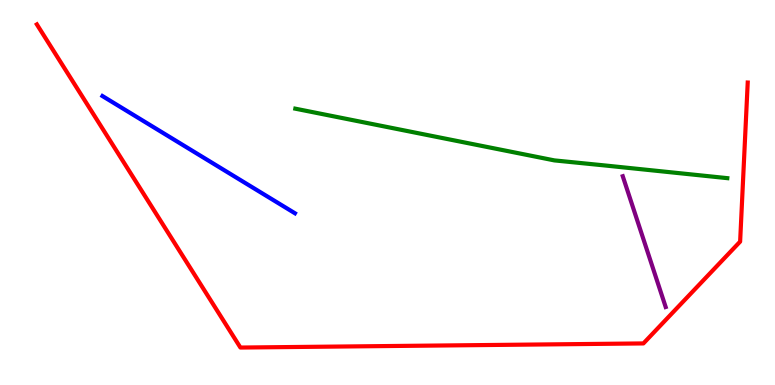[{'lines': ['blue', 'red'], 'intersections': []}, {'lines': ['green', 'red'], 'intersections': []}, {'lines': ['purple', 'red'], 'intersections': []}, {'lines': ['blue', 'green'], 'intersections': []}, {'lines': ['blue', 'purple'], 'intersections': []}, {'lines': ['green', 'purple'], 'intersections': []}]